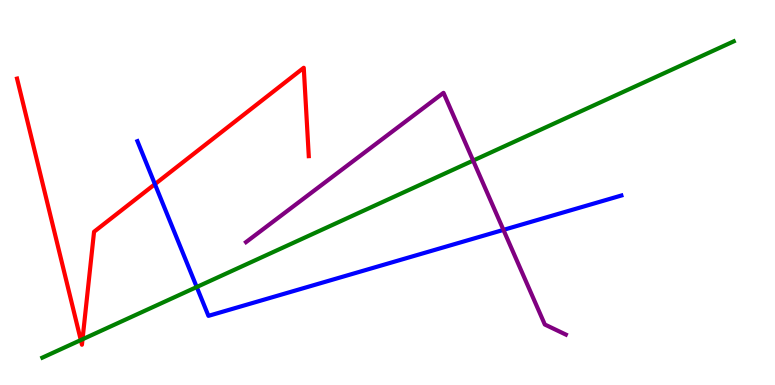[{'lines': ['blue', 'red'], 'intersections': [{'x': 2.0, 'y': 5.22}]}, {'lines': ['green', 'red'], 'intersections': [{'x': 1.04, 'y': 1.17}, {'x': 1.06, 'y': 1.19}]}, {'lines': ['purple', 'red'], 'intersections': []}, {'lines': ['blue', 'green'], 'intersections': [{'x': 2.54, 'y': 2.54}]}, {'lines': ['blue', 'purple'], 'intersections': [{'x': 6.5, 'y': 4.03}]}, {'lines': ['green', 'purple'], 'intersections': [{'x': 6.1, 'y': 5.83}]}]